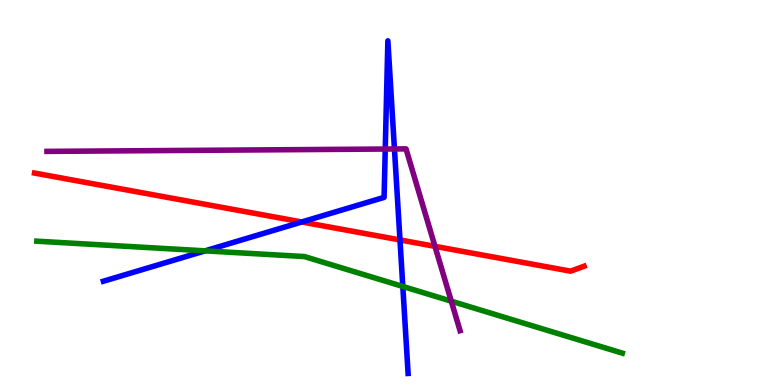[{'lines': ['blue', 'red'], 'intersections': [{'x': 3.89, 'y': 4.23}, {'x': 5.16, 'y': 3.77}]}, {'lines': ['green', 'red'], 'intersections': []}, {'lines': ['purple', 'red'], 'intersections': [{'x': 5.61, 'y': 3.6}]}, {'lines': ['blue', 'green'], 'intersections': [{'x': 2.65, 'y': 3.48}, {'x': 5.2, 'y': 2.56}]}, {'lines': ['blue', 'purple'], 'intersections': [{'x': 4.97, 'y': 6.13}, {'x': 5.09, 'y': 6.13}]}, {'lines': ['green', 'purple'], 'intersections': [{'x': 5.82, 'y': 2.18}]}]